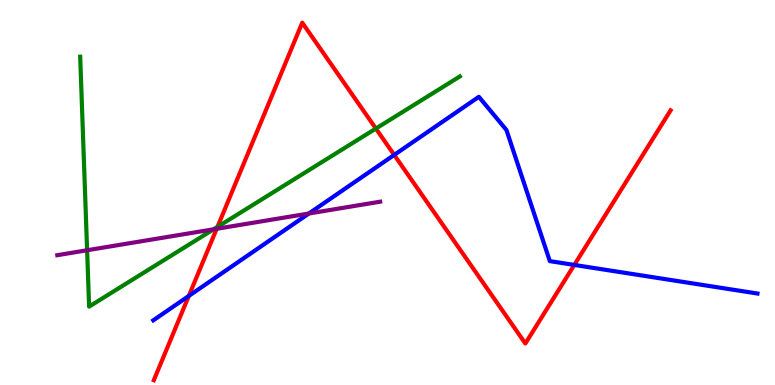[{'lines': ['blue', 'red'], 'intersections': [{'x': 2.44, 'y': 2.31}, {'x': 5.09, 'y': 5.98}, {'x': 7.41, 'y': 3.12}]}, {'lines': ['green', 'red'], 'intersections': [{'x': 2.81, 'y': 4.11}, {'x': 4.85, 'y': 6.66}]}, {'lines': ['purple', 'red'], 'intersections': [{'x': 2.8, 'y': 4.06}]}, {'lines': ['blue', 'green'], 'intersections': []}, {'lines': ['blue', 'purple'], 'intersections': [{'x': 3.99, 'y': 4.45}]}, {'lines': ['green', 'purple'], 'intersections': [{'x': 1.12, 'y': 3.5}, {'x': 2.76, 'y': 4.04}]}]